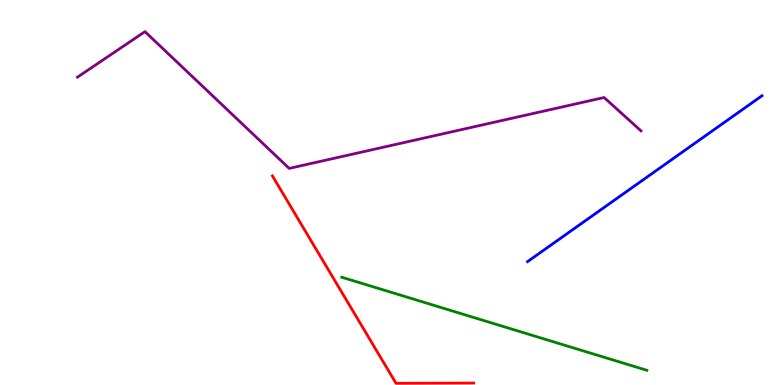[{'lines': ['blue', 'red'], 'intersections': []}, {'lines': ['green', 'red'], 'intersections': []}, {'lines': ['purple', 'red'], 'intersections': []}, {'lines': ['blue', 'green'], 'intersections': []}, {'lines': ['blue', 'purple'], 'intersections': []}, {'lines': ['green', 'purple'], 'intersections': []}]